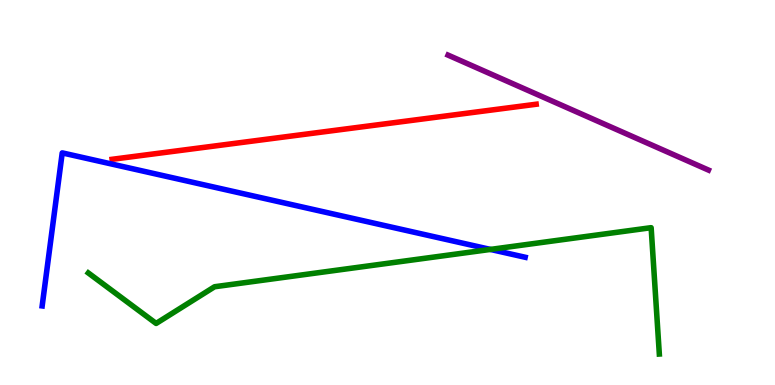[{'lines': ['blue', 'red'], 'intersections': []}, {'lines': ['green', 'red'], 'intersections': []}, {'lines': ['purple', 'red'], 'intersections': []}, {'lines': ['blue', 'green'], 'intersections': [{'x': 6.33, 'y': 3.52}]}, {'lines': ['blue', 'purple'], 'intersections': []}, {'lines': ['green', 'purple'], 'intersections': []}]